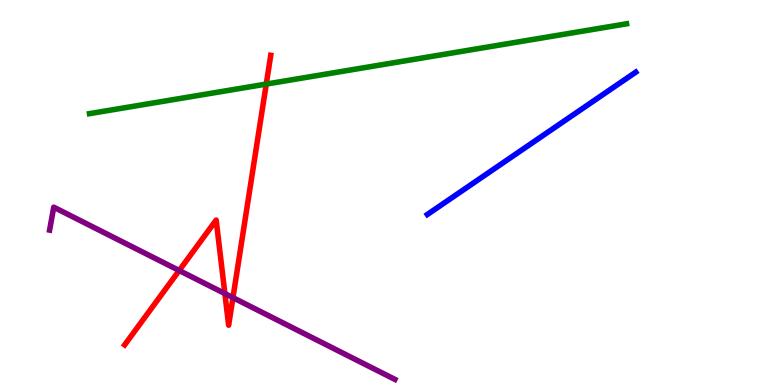[{'lines': ['blue', 'red'], 'intersections': []}, {'lines': ['green', 'red'], 'intersections': [{'x': 3.44, 'y': 7.82}]}, {'lines': ['purple', 'red'], 'intersections': [{'x': 2.31, 'y': 2.97}, {'x': 2.9, 'y': 2.37}, {'x': 3.01, 'y': 2.27}]}, {'lines': ['blue', 'green'], 'intersections': []}, {'lines': ['blue', 'purple'], 'intersections': []}, {'lines': ['green', 'purple'], 'intersections': []}]